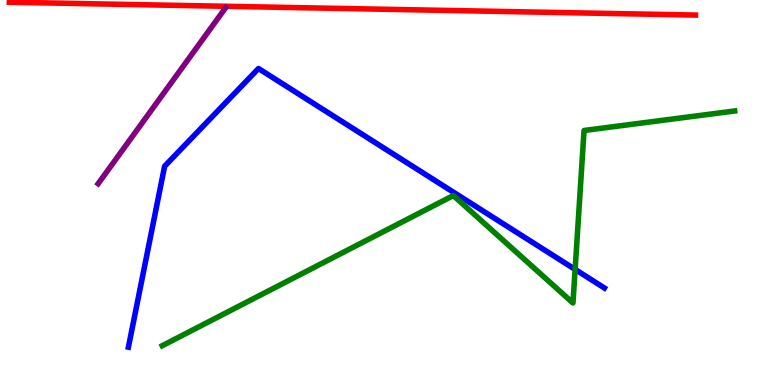[{'lines': ['blue', 'red'], 'intersections': []}, {'lines': ['green', 'red'], 'intersections': []}, {'lines': ['purple', 'red'], 'intersections': []}, {'lines': ['blue', 'green'], 'intersections': [{'x': 7.42, 'y': 3.0}]}, {'lines': ['blue', 'purple'], 'intersections': []}, {'lines': ['green', 'purple'], 'intersections': []}]